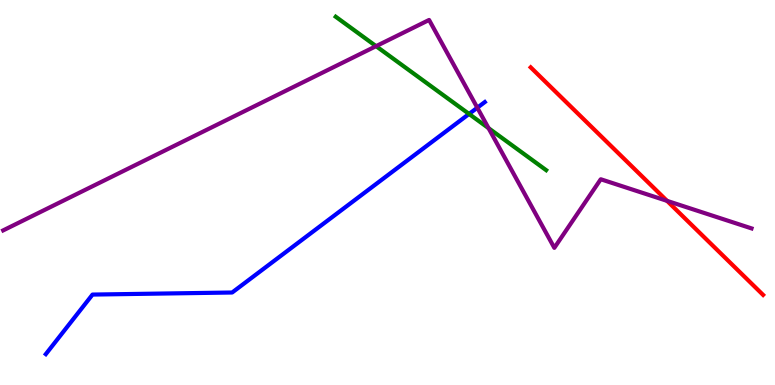[{'lines': ['blue', 'red'], 'intersections': []}, {'lines': ['green', 'red'], 'intersections': []}, {'lines': ['purple', 'red'], 'intersections': [{'x': 8.61, 'y': 4.78}]}, {'lines': ['blue', 'green'], 'intersections': [{'x': 6.05, 'y': 7.04}]}, {'lines': ['blue', 'purple'], 'intersections': [{'x': 6.16, 'y': 7.2}]}, {'lines': ['green', 'purple'], 'intersections': [{'x': 4.85, 'y': 8.8}, {'x': 6.3, 'y': 6.67}]}]